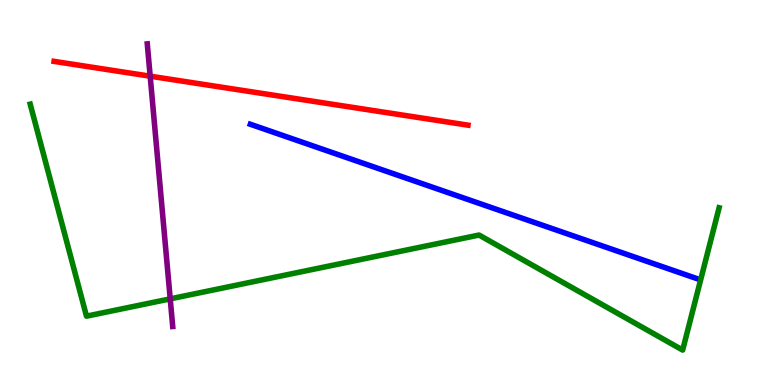[{'lines': ['blue', 'red'], 'intersections': []}, {'lines': ['green', 'red'], 'intersections': []}, {'lines': ['purple', 'red'], 'intersections': [{'x': 1.94, 'y': 8.02}]}, {'lines': ['blue', 'green'], 'intersections': []}, {'lines': ['blue', 'purple'], 'intersections': []}, {'lines': ['green', 'purple'], 'intersections': [{'x': 2.2, 'y': 2.24}]}]